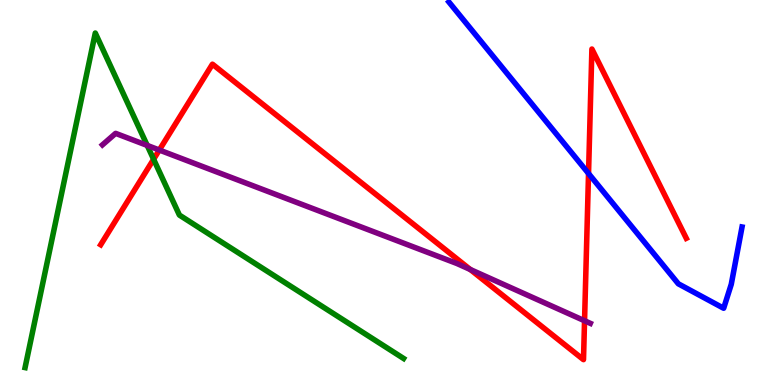[{'lines': ['blue', 'red'], 'intersections': [{'x': 7.59, 'y': 5.49}]}, {'lines': ['green', 'red'], 'intersections': [{'x': 1.98, 'y': 5.86}]}, {'lines': ['purple', 'red'], 'intersections': [{'x': 2.06, 'y': 6.1}, {'x': 6.07, 'y': 3.0}, {'x': 7.54, 'y': 1.67}]}, {'lines': ['blue', 'green'], 'intersections': []}, {'lines': ['blue', 'purple'], 'intersections': []}, {'lines': ['green', 'purple'], 'intersections': [{'x': 1.9, 'y': 6.22}]}]